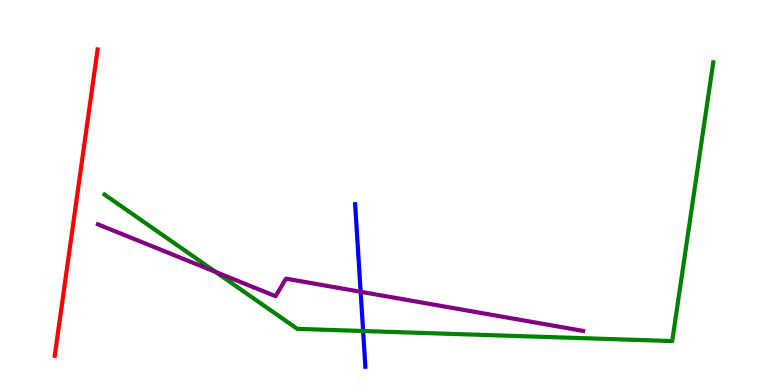[{'lines': ['blue', 'red'], 'intersections': []}, {'lines': ['green', 'red'], 'intersections': []}, {'lines': ['purple', 'red'], 'intersections': []}, {'lines': ['blue', 'green'], 'intersections': [{'x': 4.69, 'y': 1.4}]}, {'lines': ['blue', 'purple'], 'intersections': [{'x': 4.65, 'y': 2.42}]}, {'lines': ['green', 'purple'], 'intersections': [{'x': 2.78, 'y': 2.94}]}]